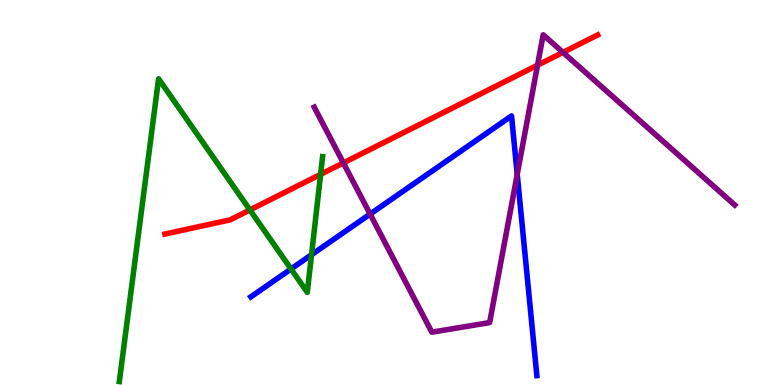[{'lines': ['blue', 'red'], 'intersections': []}, {'lines': ['green', 'red'], 'intersections': [{'x': 3.22, 'y': 4.55}, {'x': 4.14, 'y': 5.47}]}, {'lines': ['purple', 'red'], 'intersections': [{'x': 4.43, 'y': 5.77}, {'x': 6.94, 'y': 8.31}, {'x': 7.26, 'y': 8.64}]}, {'lines': ['blue', 'green'], 'intersections': [{'x': 3.76, 'y': 3.01}, {'x': 4.02, 'y': 3.38}]}, {'lines': ['blue', 'purple'], 'intersections': [{'x': 4.78, 'y': 4.44}, {'x': 6.67, 'y': 5.47}]}, {'lines': ['green', 'purple'], 'intersections': []}]